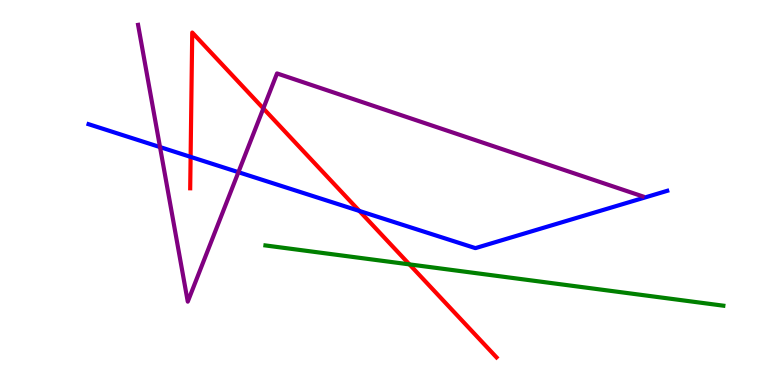[{'lines': ['blue', 'red'], 'intersections': [{'x': 2.46, 'y': 5.93}, {'x': 4.64, 'y': 4.52}]}, {'lines': ['green', 'red'], 'intersections': [{'x': 5.28, 'y': 3.13}]}, {'lines': ['purple', 'red'], 'intersections': [{'x': 3.4, 'y': 7.18}]}, {'lines': ['blue', 'green'], 'intersections': []}, {'lines': ['blue', 'purple'], 'intersections': [{'x': 2.06, 'y': 6.18}, {'x': 3.08, 'y': 5.53}]}, {'lines': ['green', 'purple'], 'intersections': []}]